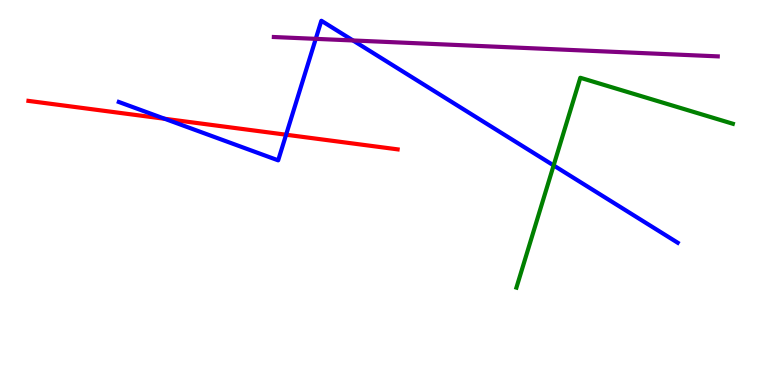[{'lines': ['blue', 'red'], 'intersections': [{'x': 2.12, 'y': 6.91}, {'x': 3.69, 'y': 6.5}]}, {'lines': ['green', 'red'], 'intersections': []}, {'lines': ['purple', 'red'], 'intersections': []}, {'lines': ['blue', 'green'], 'intersections': [{'x': 7.14, 'y': 5.7}]}, {'lines': ['blue', 'purple'], 'intersections': [{'x': 4.07, 'y': 8.99}, {'x': 4.55, 'y': 8.95}]}, {'lines': ['green', 'purple'], 'intersections': []}]